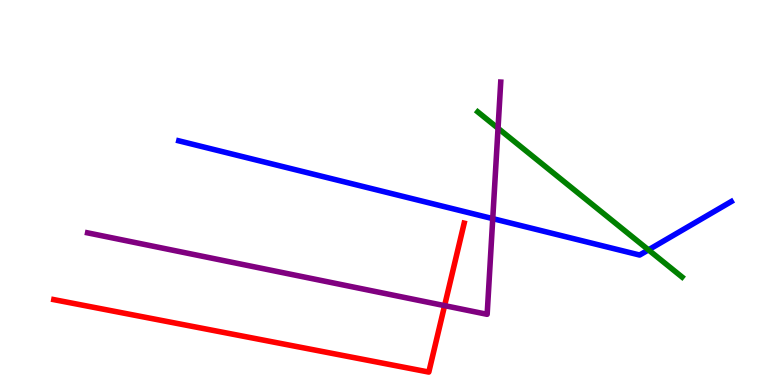[{'lines': ['blue', 'red'], 'intersections': []}, {'lines': ['green', 'red'], 'intersections': []}, {'lines': ['purple', 'red'], 'intersections': [{'x': 5.74, 'y': 2.06}]}, {'lines': ['blue', 'green'], 'intersections': [{'x': 8.37, 'y': 3.51}]}, {'lines': ['blue', 'purple'], 'intersections': [{'x': 6.36, 'y': 4.32}]}, {'lines': ['green', 'purple'], 'intersections': [{'x': 6.43, 'y': 6.67}]}]